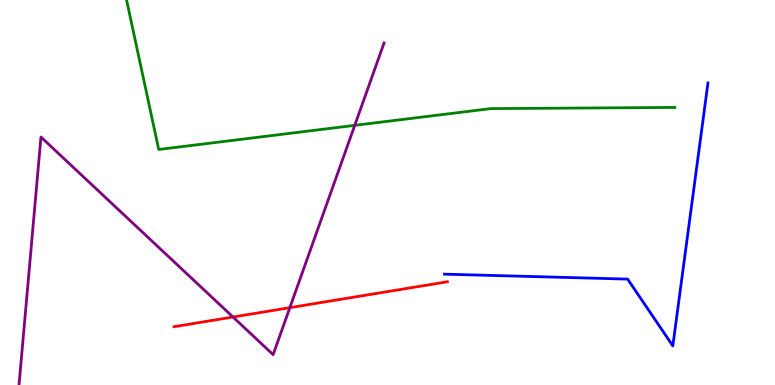[{'lines': ['blue', 'red'], 'intersections': []}, {'lines': ['green', 'red'], 'intersections': []}, {'lines': ['purple', 'red'], 'intersections': [{'x': 3.01, 'y': 1.77}, {'x': 3.74, 'y': 2.01}]}, {'lines': ['blue', 'green'], 'intersections': []}, {'lines': ['blue', 'purple'], 'intersections': []}, {'lines': ['green', 'purple'], 'intersections': [{'x': 4.58, 'y': 6.74}]}]